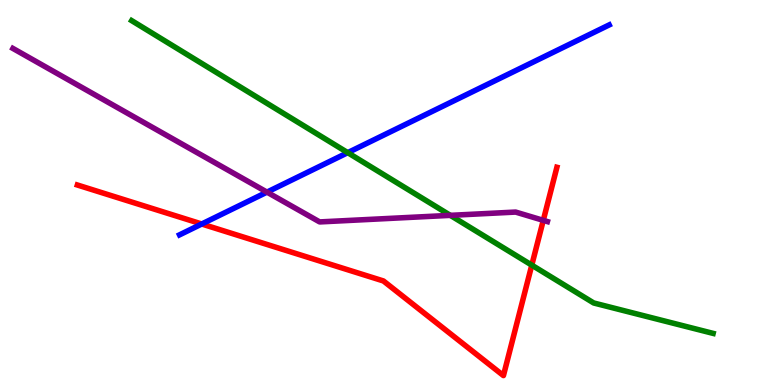[{'lines': ['blue', 'red'], 'intersections': [{'x': 2.6, 'y': 4.18}]}, {'lines': ['green', 'red'], 'intersections': [{'x': 6.86, 'y': 3.11}]}, {'lines': ['purple', 'red'], 'intersections': [{'x': 7.01, 'y': 4.28}]}, {'lines': ['blue', 'green'], 'intersections': [{'x': 4.49, 'y': 6.03}]}, {'lines': ['blue', 'purple'], 'intersections': [{'x': 3.44, 'y': 5.01}]}, {'lines': ['green', 'purple'], 'intersections': [{'x': 5.81, 'y': 4.41}]}]